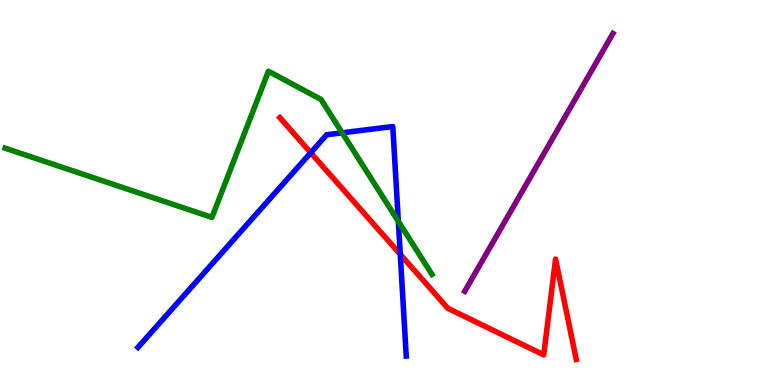[{'lines': ['blue', 'red'], 'intersections': [{'x': 4.01, 'y': 6.03}, {'x': 5.16, 'y': 3.39}]}, {'lines': ['green', 'red'], 'intersections': []}, {'lines': ['purple', 'red'], 'intersections': []}, {'lines': ['blue', 'green'], 'intersections': [{'x': 4.42, 'y': 6.55}, {'x': 5.14, 'y': 4.25}]}, {'lines': ['blue', 'purple'], 'intersections': []}, {'lines': ['green', 'purple'], 'intersections': []}]